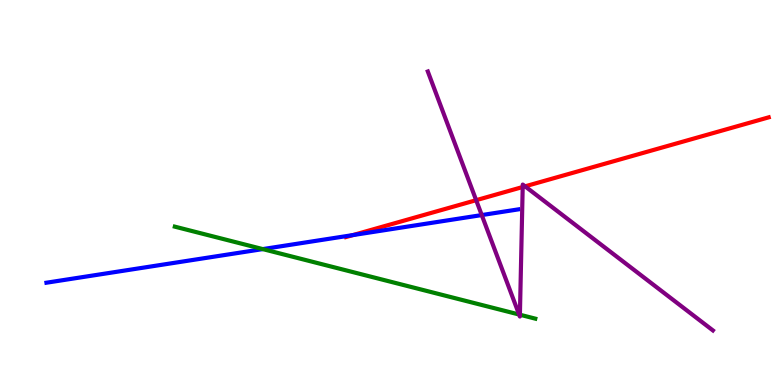[{'lines': ['blue', 'red'], 'intersections': [{'x': 4.55, 'y': 3.89}]}, {'lines': ['green', 'red'], 'intersections': []}, {'lines': ['purple', 'red'], 'intersections': [{'x': 6.14, 'y': 4.8}, {'x': 6.74, 'y': 5.14}, {'x': 6.78, 'y': 5.16}]}, {'lines': ['blue', 'green'], 'intersections': [{'x': 3.39, 'y': 3.53}]}, {'lines': ['blue', 'purple'], 'intersections': [{'x': 6.22, 'y': 4.41}]}, {'lines': ['green', 'purple'], 'intersections': [{'x': 6.7, 'y': 1.83}, {'x': 6.71, 'y': 1.83}]}]